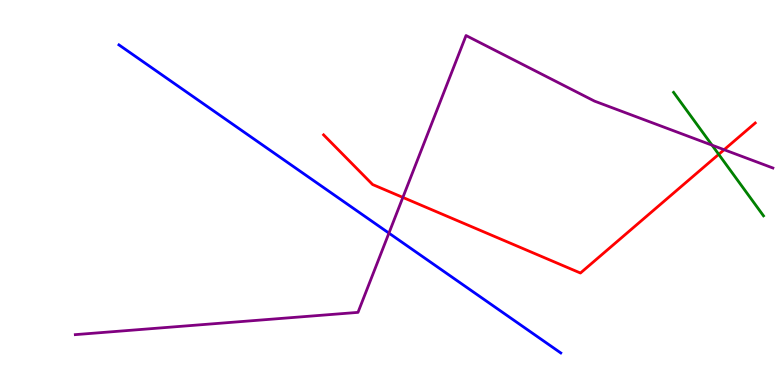[{'lines': ['blue', 'red'], 'intersections': []}, {'lines': ['green', 'red'], 'intersections': [{'x': 9.27, 'y': 5.99}]}, {'lines': ['purple', 'red'], 'intersections': [{'x': 5.2, 'y': 4.87}, {'x': 9.34, 'y': 6.11}]}, {'lines': ['blue', 'green'], 'intersections': []}, {'lines': ['blue', 'purple'], 'intersections': [{'x': 5.02, 'y': 3.94}]}, {'lines': ['green', 'purple'], 'intersections': [{'x': 9.19, 'y': 6.23}]}]